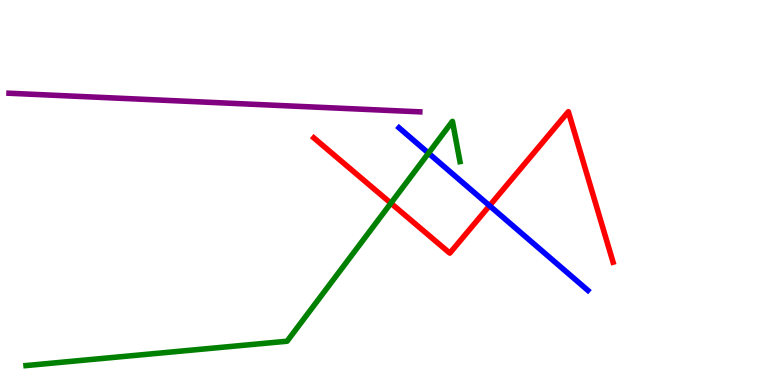[{'lines': ['blue', 'red'], 'intersections': [{'x': 6.32, 'y': 4.66}]}, {'lines': ['green', 'red'], 'intersections': [{'x': 5.04, 'y': 4.72}]}, {'lines': ['purple', 'red'], 'intersections': []}, {'lines': ['blue', 'green'], 'intersections': [{'x': 5.53, 'y': 6.02}]}, {'lines': ['blue', 'purple'], 'intersections': []}, {'lines': ['green', 'purple'], 'intersections': []}]